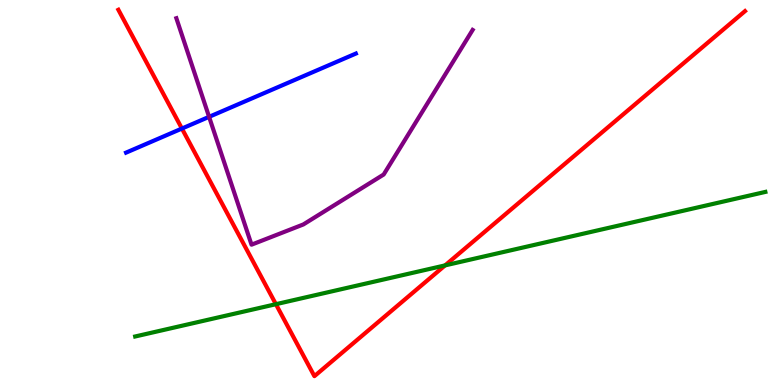[{'lines': ['blue', 'red'], 'intersections': [{'x': 2.35, 'y': 6.66}]}, {'lines': ['green', 'red'], 'intersections': [{'x': 3.56, 'y': 2.1}, {'x': 5.74, 'y': 3.11}]}, {'lines': ['purple', 'red'], 'intersections': []}, {'lines': ['blue', 'green'], 'intersections': []}, {'lines': ['blue', 'purple'], 'intersections': [{'x': 2.7, 'y': 6.97}]}, {'lines': ['green', 'purple'], 'intersections': []}]